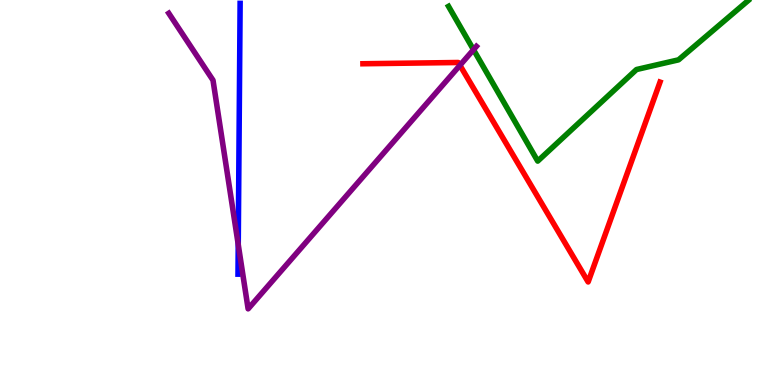[{'lines': ['blue', 'red'], 'intersections': []}, {'lines': ['green', 'red'], 'intersections': []}, {'lines': ['purple', 'red'], 'intersections': [{'x': 5.93, 'y': 8.3}]}, {'lines': ['blue', 'green'], 'intersections': []}, {'lines': ['blue', 'purple'], 'intersections': [{'x': 3.07, 'y': 3.65}]}, {'lines': ['green', 'purple'], 'intersections': [{'x': 6.11, 'y': 8.71}]}]